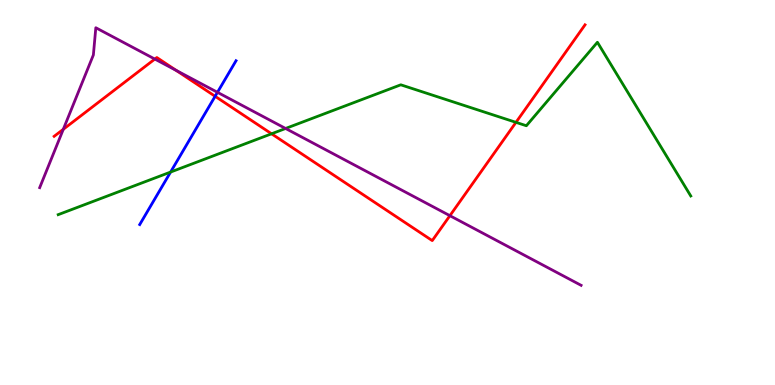[{'lines': ['blue', 'red'], 'intersections': [{'x': 2.78, 'y': 7.5}]}, {'lines': ['green', 'red'], 'intersections': [{'x': 3.5, 'y': 6.52}, {'x': 6.66, 'y': 6.82}]}, {'lines': ['purple', 'red'], 'intersections': [{'x': 0.817, 'y': 6.64}, {'x': 2.0, 'y': 8.47}, {'x': 2.27, 'y': 8.17}, {'x': 5.81, 'y': 4.4}]}, {'lines': ['blue', 'green'], 'intersections': [{'x': 2.2, 'y': 5.53}]}, {'lines': ['blue', 'purple'], 'intersections': [{'x': 2.81, 'y': 7.6}]}, {'lines': ['green', 'purple'], 'intersections': [{'x': 3.69, 'y': 6.66}]}]